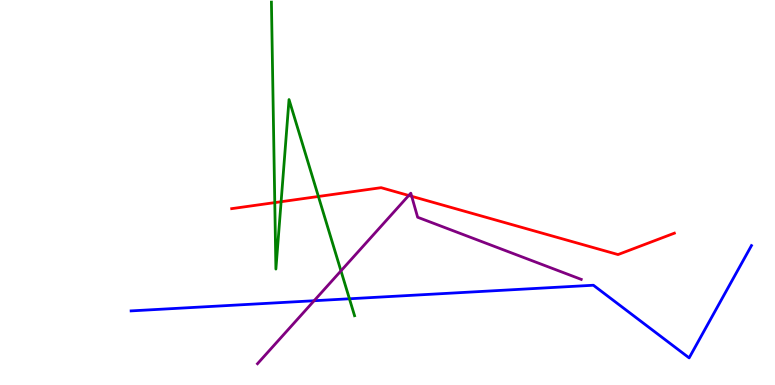[{'lines': ['blue', 'red'], 'intersections': []}, {'lines': ['green', 'red'], 'intersections': [{'x': 3.55, 'y': 4.74}, {'x': 3.63, 'y': 4.76}, {'x': 4.11, 'y': 4.9}]}, {'lines': ['purple', 'red'], 'intersections': [{'x': 5.27, 'y': 4.92}, {'x': 5.31, 'y': 4.9}]}, {'lines': ['blue', 'green'], 'intersections': [{'x': 4.51, 'y': 2.24}]}, {'lines': ['blue', 'purple'], 'intersections': [{'x': 4.05, 'y': 2.19}]}, {'lines': ['green', 'purple'], 'intersections': [{'x': 4.4, 'y': 2.96}]}]